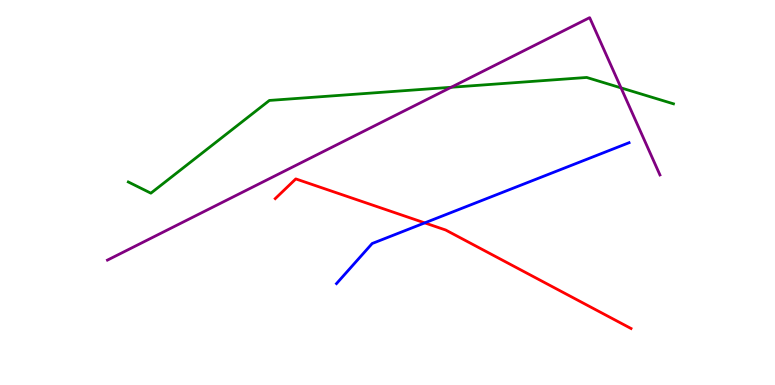[{'lines': ['blue', 'red'], 'intersections': [{'x': 5.48, 'y': 4.21}]}, {'lines': ['green', 'red'], 'intersections': []}, {'lines': ['purple', 'red'], 'intersections': []}, {'lines': ['blue', 'green'], 'intersections': []}, {'lines': ['blue', 'purple'], 'intersections': []}, {'lines': ['green', 'purple'], 'intersections': [{'x': 5.82, 'y': 7.73}, {'x': 8.01, 'y': 7.72}]}]